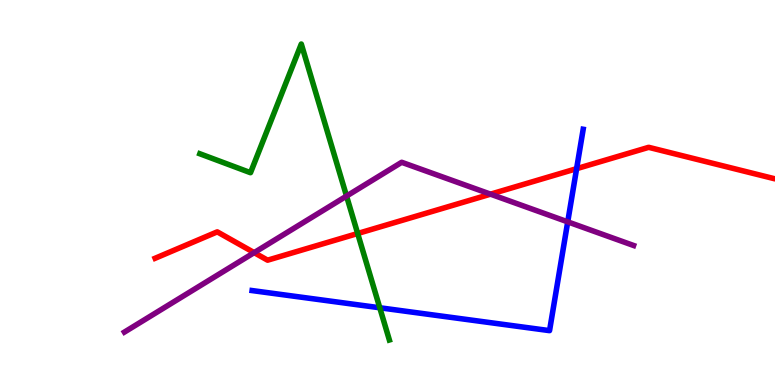[{'lines': ['blue', 'red'], 'intersections': [{'x': 7.44, 'y': 5.62}]}, {'lines': ['green', 'red'], 'intersections': [{'x': 4.62, 'y': 3.93}]}, {'lines': ['purple', 'red'], 'intersections': [{'x': 3.28, 'y': 3.44}, {'x': 6.33, 'y': 4.96}]}, {'lines': ['blue', 'green'], 'intersections': [{'x': 4.9, 'y': 2.01}]}, {'lines': ['blue', 'purple'], 'intersections': [{'x': 7.33, 'y': 4.24}]}, {'lines': ['green', 'purple'], 'intersections': [{'x': 4.47, 'y': 4.91}]}]